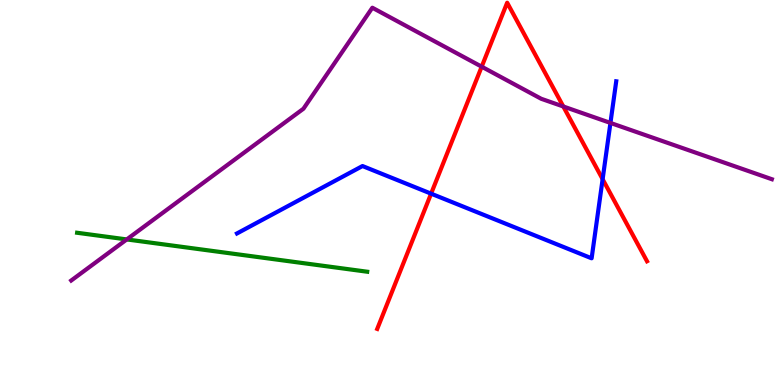[{'lines': ['blue', 'red'], 'intersections': [{'x': 5.56, 'y': 4.97}, {'x': 7.78, 'y': 5.35}]}, {'lines': ['green', 'red'], 'intersections': []}, {'lines': ['purple', 'red'], 'intersections': [{'x': 6.22, 'y': 8.27}, {'x': 7.27, 'y': 7.23}]}, {'lines': ['blue', 'green'], 'intersections': []}, {'lines': ['blue', 'purple'], 'intersections': [{'x': 7.88, 'y': 6.81}]}, {'lines': ['green', 'purple'], 'intersections': [{'x': 1.64, 'y': 3.78}]}]